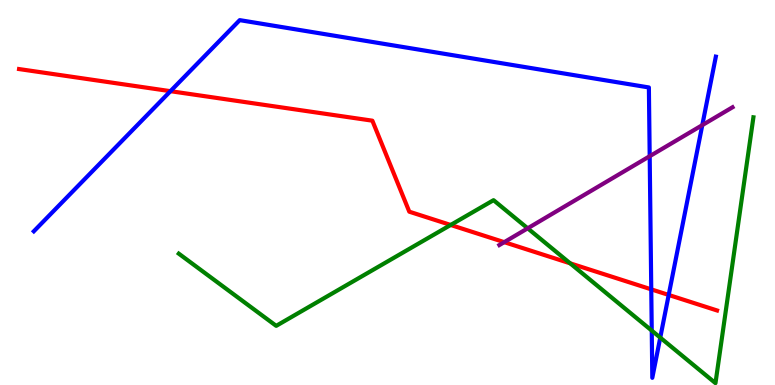[{'lines': ['blue', 'red'], 'intersections': [{'x': 2.2, 'y': 7.63}, {'x': 8.4, 'y': 2.48}, {'x': 8.63, 'y': 2.34}]}, {'lines': ['green', 'red'], 'intersections': [{'x': 5.82, 'y': 4.16}, {'x': 7.36, 'y': 3.16}]}, {'lines': ['purple', 'red'], 'intersections': [{'x': 6.51, 'y': 3.71}]}, {'lines': ['blue', 'green'], 'intersections': [{'x': 8.41, 'y': 1.41}, {'x': 8.52, 'y': 1.23}]}, {'lines': ['blue', 'purple'], 'intersections': [{'x': 8.38, 'y': 5.94}, {'x': 9.06, 'y': 6.75}]}, {'lines': ['green', 'purple'], 'intersections': [{'x': 6.81, 'y': 4.07}]}]